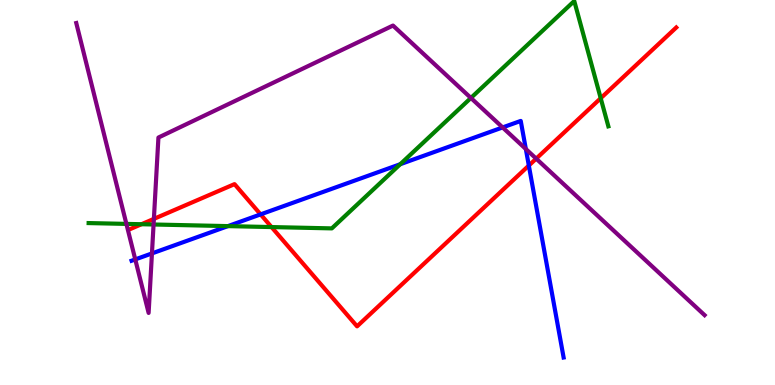[{'lines': ['blue', 'red'], 'intersections': [{'x': 3.36, 'y': 4.43}, {'x': 6.82, 'y': 5.7}]}, {'lines': ['green', 'red'], 'intersections': [{'x': 1.83, 'y': 4.18}, {'x': 3.5, 'y': 4.1}, {'x': 7.75, 'y': 7.45}]}, {'lines': ['purple', 'red'], 'intersections': [{'x': 1.99, 'y': 4.31}, {'x': 6.92, 'y': 5.88}]}, {'lines': ['blue', 'green'], 'intersections': [{'x': 2.94, 'y': 4.13}, {'x': 5.16, 'y': 5.73}]}, {'lines': ['blue', 'purple'], 'intersections': [{'x': 1.75, 'y': 3.26}, {'x': 1.96, 'y': 3.42}, {'x': 6.49, 'y': 6.69}, {'x': 6.78, 'y': 6.13}]}, {'lines': ['green', 'purple'], 'intersections': [{'x': 1.63, 'y': 4.18}, {'x': 1.98, 'y': 4.17}, {'x': 6.08, 'y': 7.46}]}]